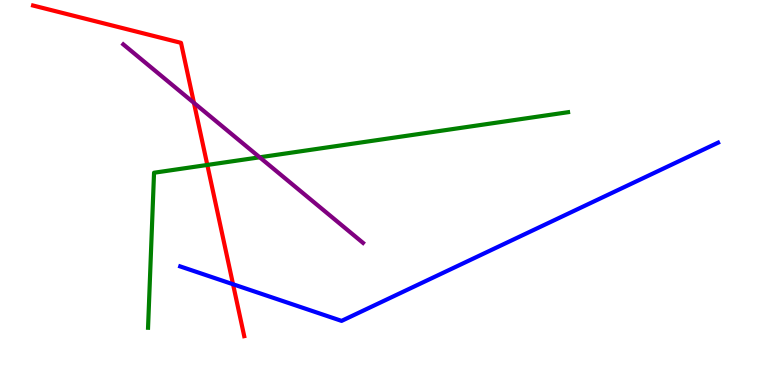[{'lines': ['blue', 'red'], 'intersections': [{'x': 3.01, 'y': 2.62}]}, {'lines': ['green', 'red'], 'intersections': [{'x': 2.68, 'y': 5.72}]}, {'lines': ['purple', 'red'], 'intersections': [{'x': 2.5, 'y': 7.33}]}, {'lines': ['blue', 'green'], 'intersections': []}, {'lines': ['blue', 'purple'], 'intersections': []}, {'lines': ['green', 'purple'], 'intersections': [{'x': 3.35, 'y': 5.91}]}]